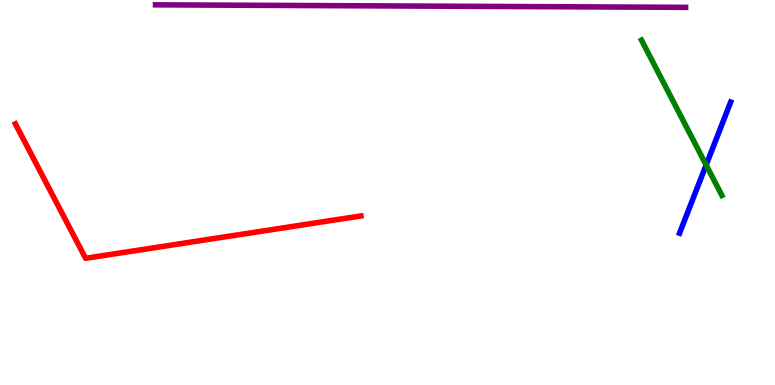[{'lines': ['blue', 'red'], 'intersections': []}, {'lines': ['green', 'red'], 'intersections': []}, {'lines': ['purple', 'red'], 'intersections': []}, {'lines': ['blue', 'green'], 'intersections': [{'x': 9.11, 'y': 5.71}]}, {'lines': ['blue', 'purple'], 'intersections': []}, {'lines': ['green', 'purple'], 'intersections': []}]